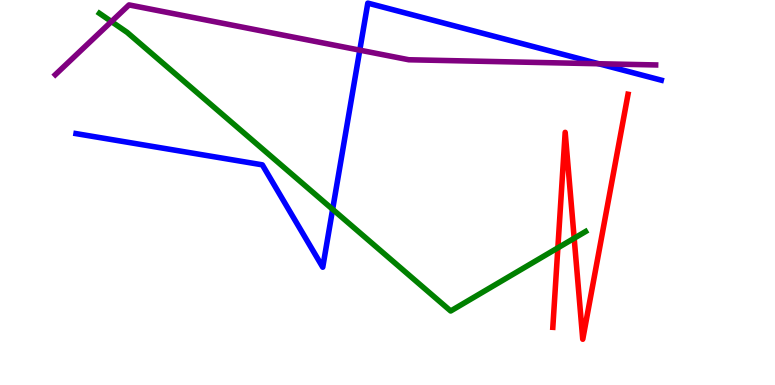[{'lines': ['blue', 'red'], 'intersections': []}, {'lines': ['green', 'red'], 'intersections': [{'x': 7.2, 'y': 3.56}, {'x': 7.41, 'y': 3.81}]}, {'lines': ['purple', 'red'], 'intersections': []}, {'lines': ['blue', 'green'], 'intersections': [{'x': 4.29, 'y': 4.56}]}, {'lines': ['blue', 'purple'], 'intersections': [{'x': 4.64, 'y': 8.7}, {'x': 7.73, 'y': 8.34}]}, {'lines': ['green', 'purple'], 'intersections': [{'x': 1.44, 'y': 9.44}]}]